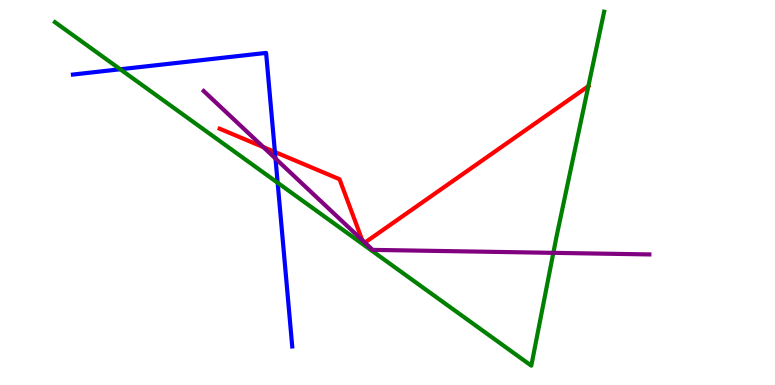[{'lines': ['blue', 'red'], 'intersections': [{'x': 3.55, 'y': 6.05}]}, {'lines': ['green', 'red'], 'intersections': [{'x': 7.59, 'y': 7.76}]}, {'lines': ['purple', 'red'], 'intersections': [{'x': 3.4, 'y': 6.18}, {'x': 4.67, 'y': 3.76}, {'x': 4.71, 'y': 3.7}]}, {'lines': ['blue', 'green'], 'intersections': [{'x': 1.55, 'y': 8.2}, {'x': 3.58, 'y': 5.25}]}, {'lines': ['blue', 'purple'], 'intersections': [{'x': 3.55, 'y': 5.88}]}, {'lines': ['green', 'purple'], 'intersections': [{'x': 7.14, 'y': 3.43}]}]